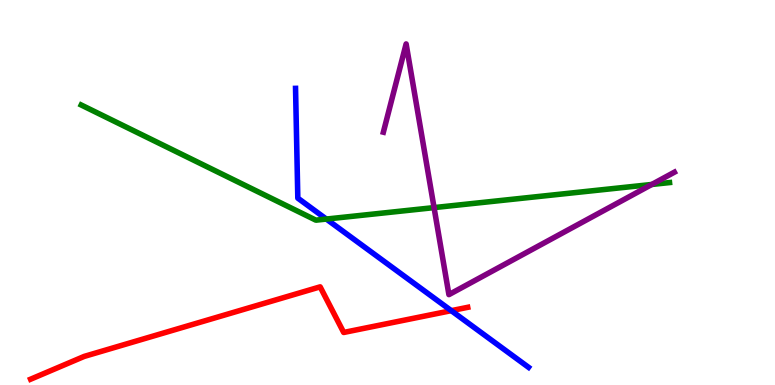[{'lines': ['blue', 'red'], 'intersections': [{'x': 5.82, 'y': 1.93}]}, {'lines': ['green', 'red'], 'intersections': []}, {'lines': ['purple', 'red'], 'intersections': []}, {'lines': ['blue', 'green'], 'intersections': [{'x': 4.21, 'y': 4.31}]}, {'lines': ['blue', 'purple'], 'intersections': []}, {'lines': ['green', 'purple'], 'intersections': [{'x': 5.6, 'y': 4.61}, {'x': 8.41, 'y': 5.21}]}]